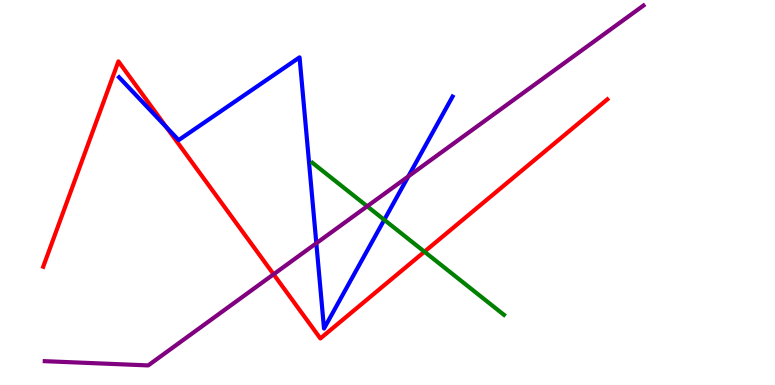[{'lines': ['blue', 'red'], 'intersections': [{'x': 2.15, 'y': 6.7}]}, {'lines': ['green', 'red'], 'intersections': [{'x': 5.48, 'y': 3.46}]}, {'lines': ['purple', 'red'], 'intersections': [{'x': 3.53, 'y': 2.88}]}, {'lines': ['blue', 'green'], 'intersections': [{'x': 4.96, 'y': 4.29}]}, {'lines': ['blue', 'purple'], 'intersections': [{'x': 4.08, 'y': 3.68}, {'x': 5.27, 'y': 5.42}]}, {'lines': ['green', 'purple'], 'intersections': [{'x': 4.74, 'y': 4.64}]}]